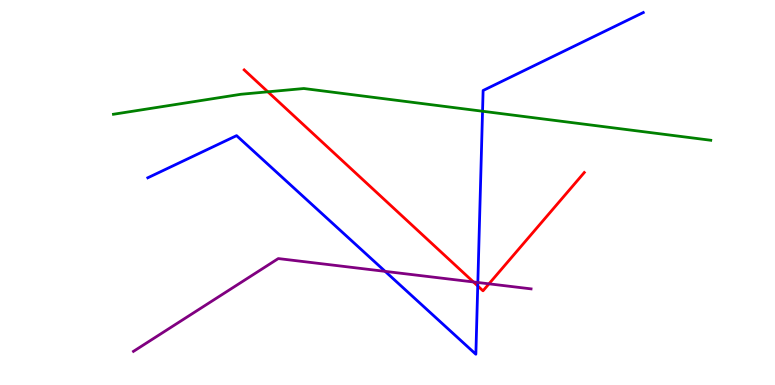[{'lines': ['blue', 'red'], 'intersections': [{'x': 6.16, 'y': 2.57}]}, {'lines': ['green', 'red'], 'intersections': [{'x': 3.46, 'y': 7.62}]}, {'lines': ['purple', 'red'], 'intersections': [{'x': 6.11, 'y': 2.68}, {'x': 6.31, 'y': 2.63}]}, {'lines': ['blue', 'green'], 'intersections': [{'x': 6.23, 'y': 7.11}]}, {'lines': ['blue', 'purple'], 'intersections': [{'x': 4.97, 'y': 2.95}, {'x': 6.17, 'y': 2.66}]}, {'lines': ['green', 'purple'], 'intersections': []}]